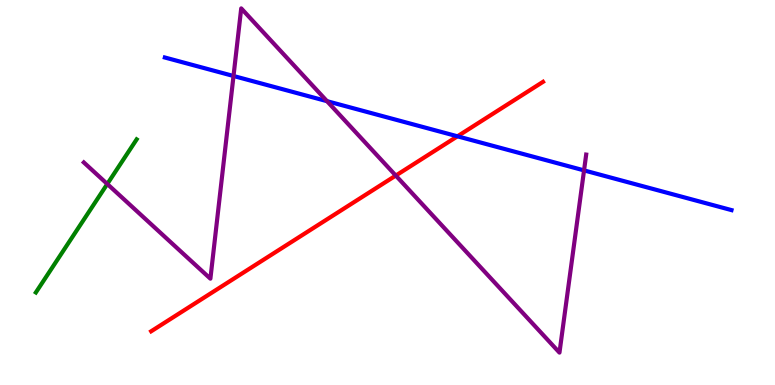[{'lines': ['blue', 'red'], 'intersections': [{'x': 5.9, 'y': 6.46}]}, {'lines': ['green', 'red'], 'intersections': []}, {'lines': ['purple', 'red'], 'intersections': [{'x': 5.11, 'y': 5.44}]}, {'lines': ['blue', 'green'], 'intersections': []}, {'lines': ['blue', 'purple'], 'intersections': [{'x': 3.01, 'y': 8.03}, {'x': 4.22, 'y': 7.37}, {'x': 7.54, 'y': 5.57}]}, {'lines': ['green', 'purple'], 'intersections': [{'x': 1.38, 'y': 5.22}]}]